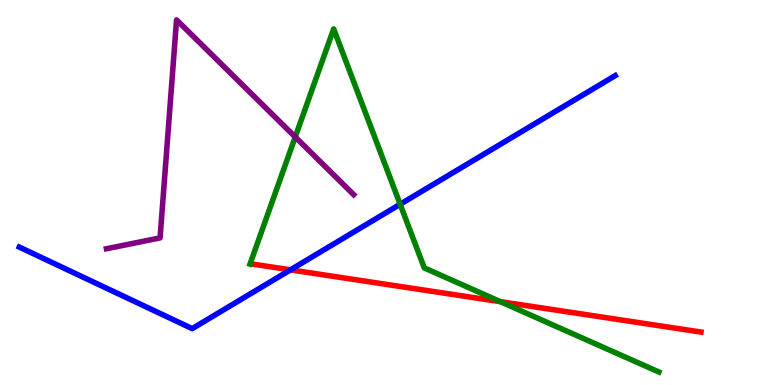[{'lines': ['blue', 'red'], 'intersections': [{'x': 3.75, 'y': 2.99}]}, {'lines': ['green', 'red'], 'intersections': [{'x': 6.46, 'y': 2.16}]}, {'lines': ['purple', 'red'], 'intersections': []}, {'lines': ['blue', 'green'], 'intersections': [{'x': 5.16, 'y': 4.69}]}, {'lines': ['blue', 'purple'], 'intersections': []}, {'lines': ['green', 'purple'], 'intersections': [{'x': 3.81, 'y': 6.44}]}]